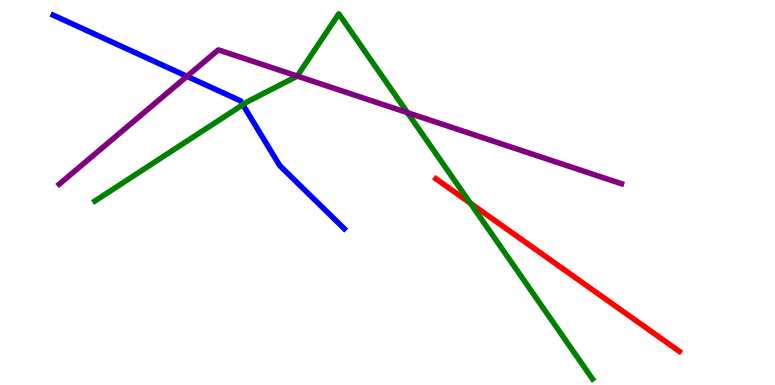[{'lines': ['blue', 'red'], 'intersections': []}, {'lines': ['green', 'red'], 'intersections': [{'x': 6.07, 'y': 4.72}]}, {'lines': ['purple', 'red'], 'intersections': []}, {'lines': ['blue', 'green'], 'intersections': [{'x': 3.13, 'y': 7.28}]}, {'lines': ['blue', 'purple'], 'intersections': [{'x': 2.41, 'y': 8.02}]}, {'lines': ['green', 'purple'], 'intersections': [{'x': 3.84, 'y': 8.02}, {'x': 5.26, 'y': 7.07}]}]